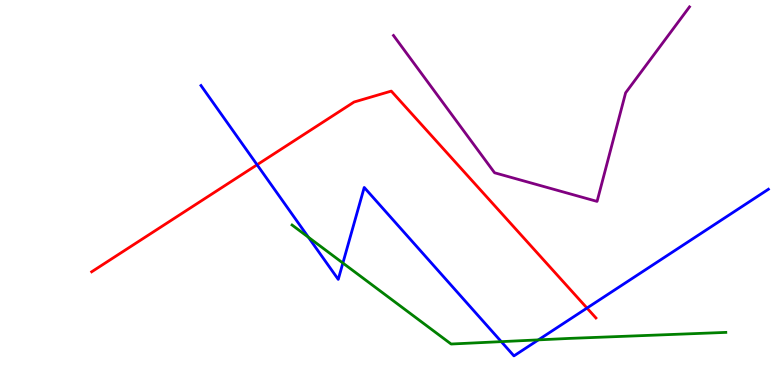[{'lines': ['blue', 'red'], 'intersections': [{'x': 3.32, 'y': 5.72}, {'x': 7.57, 'y': 2.0}]}, {'lines': ['green', 'red'], 'intersections': []}, {'lines': ['purple', 'red'], 'intersections': []}, {'lines': ['blue', 'green'], 'intersections': [{'x': 3.98, 'y': 3.84}, {'x': 4.42, 'y': 3.17}, {'x': 6.47, 'y': 1.13}, {'x': 6.95, 'y': 1.17}]}, {'lines': ['blue', 'purple'], 'intersections': []}, {'lines': ['green', 'purple'], 'intersections': []}]